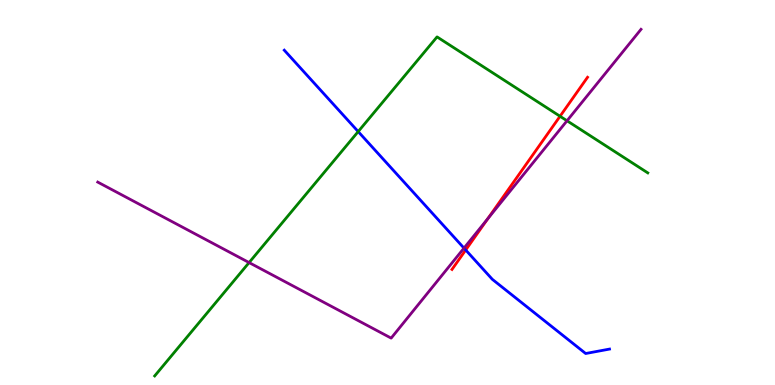[{'lines': ['blue', 'red'], 'intersections': [{'x': 6.01, 'y': 3.51}]}, {'lines': ['green', 'red'], 'intersections': [{'x': 7.23, 'y': 6.98}]}, {'lines': ['purple', 'red'], 'intersections': [{'x': 6.29, 'y': 4.32}]}, {'lines': ['blue', 'green'], 'intersections': [{'x': 4.62, 'y': 6.58}]}, {'lines': ['blue', 'purple'], 'intersections': [{'x': 5.99, 'y': 3.56}]}, {'lines': ['green', 'purple'], 'intersections': [{'x': 3.21, 'y': 3.18}, {'x': 7.32, 'y': 6.86}]}]